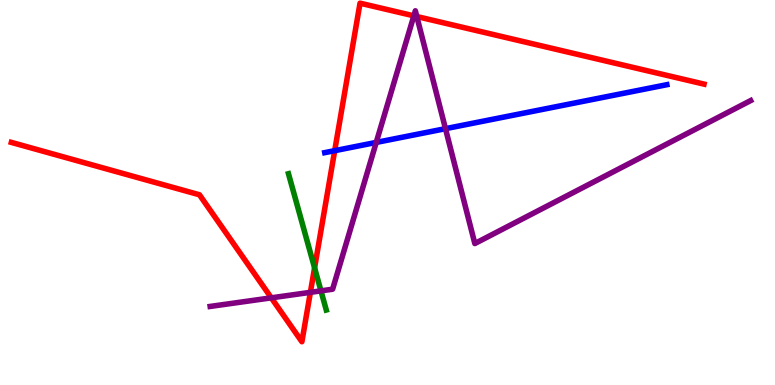[{'lines': ['blue', 'red'], 'intersections': [{'x': 4.32, 'y': 6.09}]}, {'lines': ['green', 'red'], 'intersections': [{'x': 4.06, 'y': 3.04}]}, {'lines': ['purple', 'red'], 'intersections': [{'x': 3.5, 'y': 2.26}, {'x': 4.0, 'y': 2.41}, {'x': 5.34, 'y': 9.59}, {'x': 5.38, 'y': 9.57}]}, {'lines': ['blue', 'green'], 'intersections': []}, {'lines': ['blue', 'purple'], 'intersections': [{'x': 4.85, 'y': 6.3}, {'x': 5.75, 'y': 6.66}]}, {'lines': ['green', 'purple'], 'intersections': [{'x': 4.14, 'y': 2.45}]}]